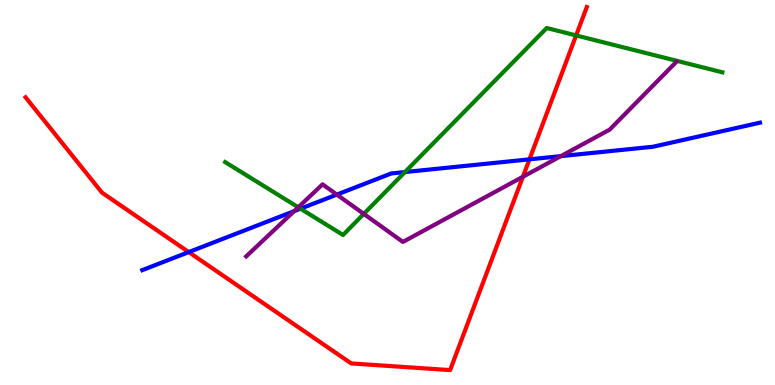[{'lines': ['blue', 'red'], 'intersections': [{'x': 2.44, 'y': 3.45}, {'x': 6.83, 'y': 5.86}]}, {'lines': ['green', 'red'], 'intersections': [{'x': 7.43, 'y': 9.08}]}, {'lines': ['purple', 'red'], 'intersections': [{'x': 6.75, 'y': 5.41}]}, {'lines': ['blue', 'green'], 'intersections': [{'x': 3.88, 'y': 4.58}, {'x': 5.23, 'y': 5.53}]}, {'lines': ['blue', 'purple'], 'intersections': [{'x': 3.8, 'y': 4.52}, {'x': 4.35, 'y': 4.95}, {'x': 7.24, 'y': 5.94}]}, {'lines': ['green', 'purple'], 'intersections': [{'x': 3.85, 'y': 4.62}, {'x': 4.69, 'y': 4.44}]}]